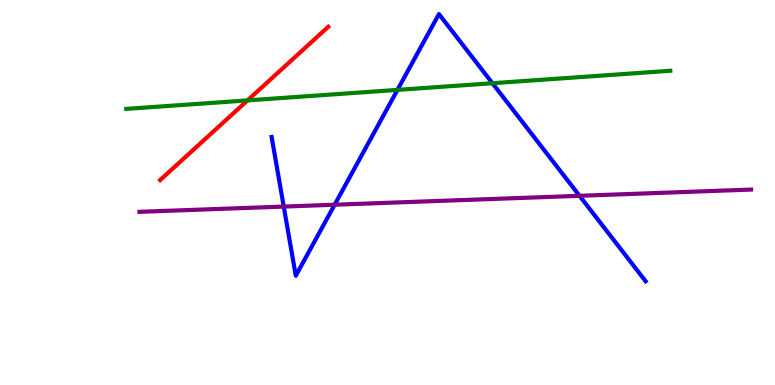[{'lines': ['blue', 'red'], 'intersections': []}, {'lines': ['green', 'red'], 'intersections': [{'x': 3.19, 'y': 7.39}]}, {'lines': ['purple', 'red'], 'intersections': []}, {'lines': ['blue', 'green'], 'intersections': [{'x': 5.13, 'y': 7.67}, {'x': 6.35, 'y': 7.84}]}, {'lines': ['blue', 'purple'], 'intersections': [{'x': 3.66, 'y': 4.63}, {'x': 4.32, 'y': 4.68}, {'x': 7.48, 'y': 4.91}]}, {'lines': ['green', 'purple'], 'intersections': []}]